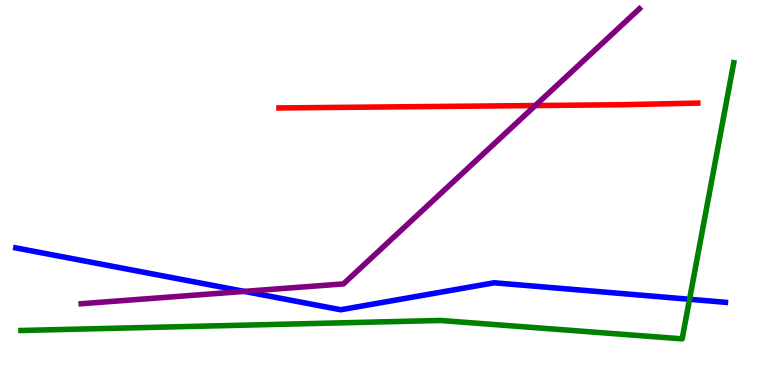[{'lines': ['blue', 'red'], 'intersections': []}, {'lines': ['green', 'red'], 'intersections': []}, {'lines': ['purple', 'red'], 'intersections': [{'x': 6.91, 'y': 7.26}]}, {'lines': ['blue', 'green'], 'intersections': [{'x': 8.9, 'y': 2.23}]}, {'lines': ['blue', 'purple'], 'intersections': [{'x': 3.15, 'y': 2.43}]}, {'lines': ['green', 'purple'], 'intersections': []}]